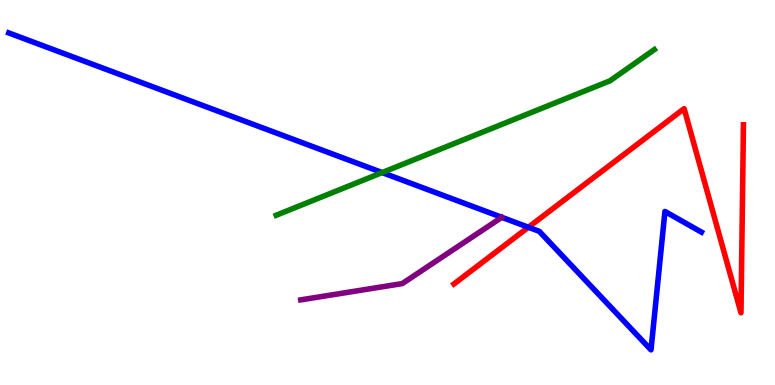[{'lines': ['blue', 'red'], 'intersections': [{'x': 6.82, 'y': 4.1}]}, {'lines': ['green', 'red'], 'intersections': []}, {'lines': ['purple', 'red'], 'intersections': []}, {'lines': ['blue', 'green'], 'intersections': [{'x': 4.93, 'y': 5.52}]}, {'lines': ['blue', 'purple'], 'intersections': []}, {'lines': ['green', 'purple'], 'intersections': []}]